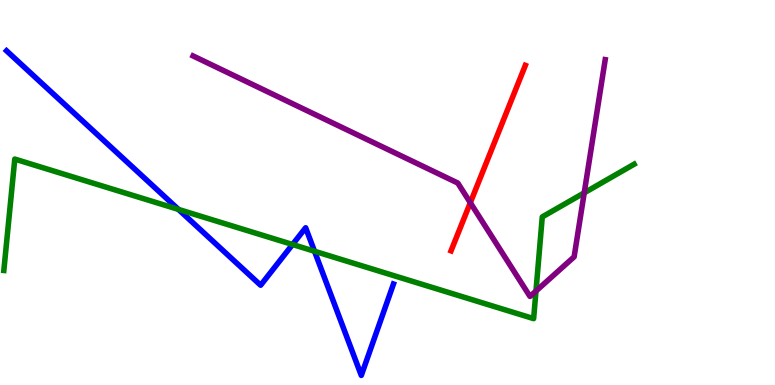[{'lines': ['blue', 'red'], 'intersections': []}, {'lines': ['green', 'red'], 'intersections': []}, {'lines': ['purple', 'red'], 'intersections': [{'x': 6.07, 'y': 4.73}]}, {'lines': ['blue', 'green'], 'intersections': [{'x': 2.3, 'y': 4.56}, {'x': 3.77, 'y': 3.65}, {'x': 4.06, 'y': 3.47}]}, {'lines': ['blue', 'purple'], 'intersections': []}, {'lines': ['green', 'purple'], 'intersections': [{'x': 6.92, 'y': 2.44}, {'x': 7.54, 'y': 4.99}]}]